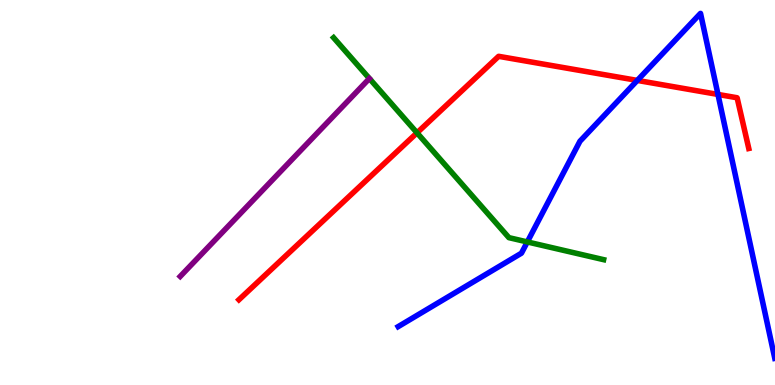[{'lines': ['blue', 'red'], 'intersections': [{'x': 8.22, 'y': 7.91}, {'x': 9.26, 'y': 7.55}]}, {'lines': ['green', 'red'], 'intersections': [{'x': 5.38, 'y': 6.55}]}, {'lines': ['purple', 'red'], 'intersections': []}, {'lines': ['blue', 'green'], 'intersections': [{'x': 6.8, 'y': 3.72}]}, {'lines': ['blue', 'purple'], 'intersections': []}, {'lines': ['green', 'purple'], 'intersections': []}]